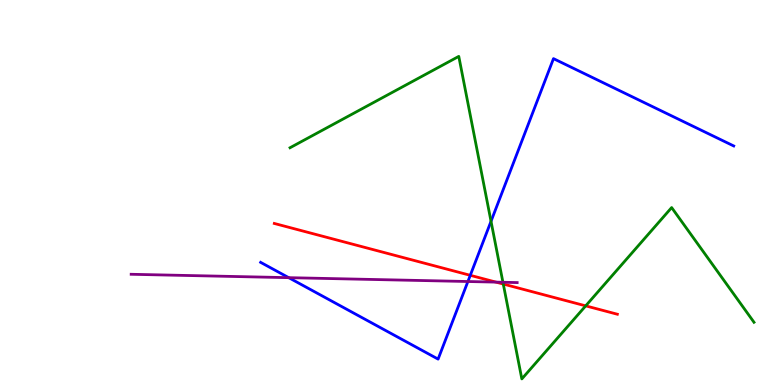[{'lines': ['blue', 'red'], 'intersections': [{'x': 6.07, 'y': 2.85}]}, {'lines': ['green', 'red'], 'intersections': [{'x': 6.49, 'y': 2.62}, {'x': 7.56, 'y': 2.06}]}, {'lines': ['purple', 'red'], 'intersections': [{'x': 6.4, 'y': 2.67}]}, {'lines': ['blue', 'green'], 'intersections': [{'x': 6.34, 'y': 4.25}]}, {'lines': ['blue', 'purple'], 'intersections': [{'x': 3.73, 'y': 2.79}, {'x': 6.04, 'y': 2.69}]}, {'lines': ['green', 'purple'], 'intersections': [{'x': 6.49, 'y': 2.67}]}]